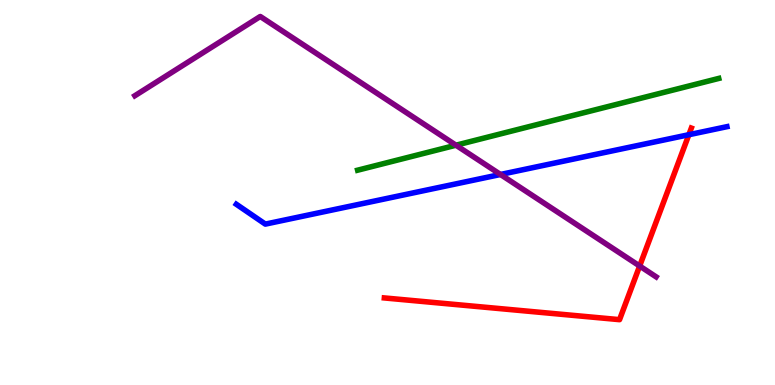[{'lines': ['blue', 'red'], 'intersections': [{'x': 8.89, 'y': 6.5}]}, {'lines': ['green', 'red'], 'intersections': []}, {'lines': ['purple', 'red'], 'intersections': [{'x': 8.25, 'y': 3.09}]}, {'lines': ['blue', 'green'], 'intersections': []}, {'lines': ['blue', 'purple'], 'intersections': [{'x': 6.46, 'y': 5.47}]}, {'lines': ['green', 'purple'], 'intersections': [{'x': 5.88, 'y': 6.23}]}]